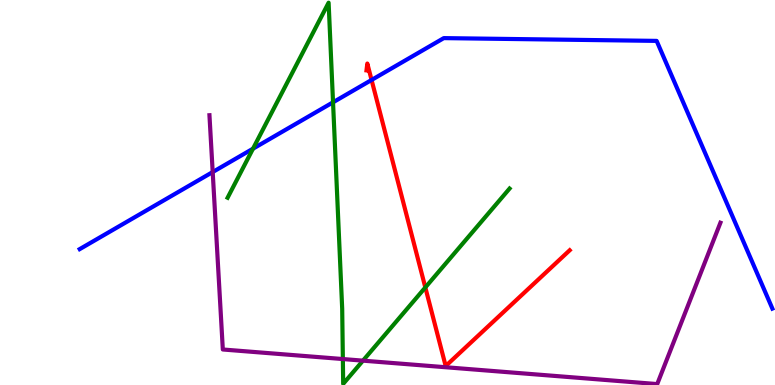[{'lines': ['blue', 'red'], 'intersections': [{'x': 4.79, 'y': 7.92}]}, {'lines': ['green', 'red'], 'intersections': [{'x': 5.49, 'y': 2.53}]}, {'lines': ['purple', 'red'], 'intersections': []}, {'lines': ['blue', 'green'], 'intersections': [{'x': 3.26, 'y': 6.14}, {'x': 4.3, 'y': 7.34}]}, {'lines': ['blue', 'purple'], 'intersections': [{'x': 2.74, 'y': 5.53}]}, {'lines': ['green', 'purple'], 'intersections': [{'x': 4.42, 'y': 0.674}, {'x': 4.68, 'y': 0.632}]}]